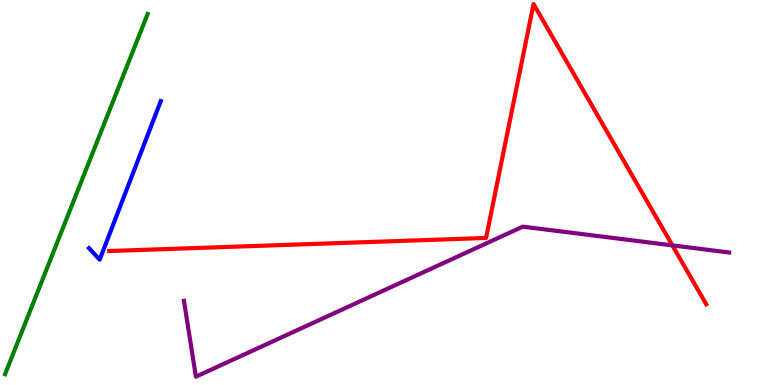[{'lines': ['blue', 'red'], 'intersections': []}, {'lines': ['green', 'red'], 'intersections': []}, {'lines': ['purple', 'red'], 'intersections': [{'x': 8.68, 'y': 3.63}]}, {'lines': ['blue', 'green'], 'intersections': []}, {'lines': ['blue', 'purple'], 'intersections': []}, {'lines': ['green', 'purple'], 'intersections': []}]